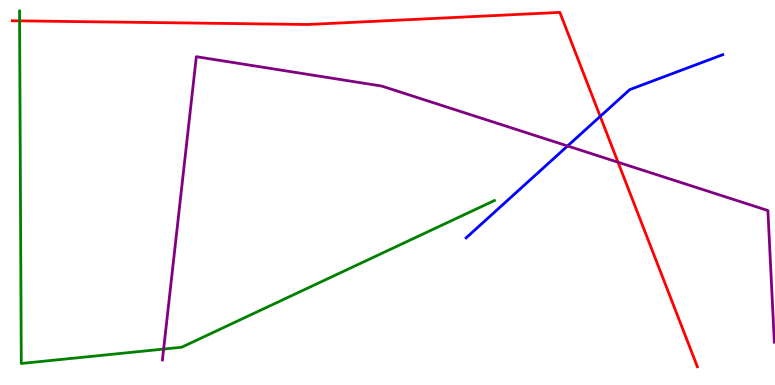[{'lines': ['blue', 'red'], 'intersections': [{'x': 7.74, 'y': 6.98}]}, {'lines': ['green', 'red'], 'intersections': [{'x': 0.253, 'y': 9.46}]}, {'lines': ['purple', 'red'], 'intersections': [{'x': 7.97, 'y': 5.79}]}, {'lines': ['blue', 'green'], 'intersections': []}, {'lines': ['blue', 'purple'], 'intersections': [{'x': 7.32, 'y': 6.21}]}, {'lines': ['green', 'purple'], 'intersections': [{'x': 2.11, 'y': 0.933}]}]